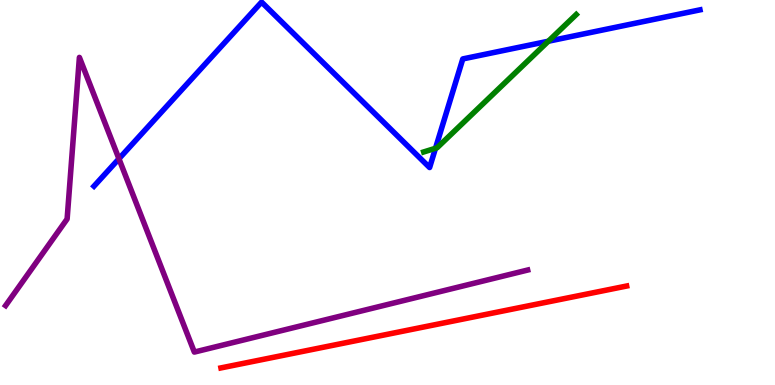[{'lines': ['blue', 'red'], 'intersections': []}, {'lines': ['green', 'red'], 'intersections': []}, {'lines': ['purple', 'red'], 'intersections': []}, {'lines': ['blue', 'green'], 'intersections': [{'x': 5.62, 'y': 6.15}, {'x': 7.08, 'y': 8.93}]}, {'lines': ['blue', 'purple'], 'intersections': [{'x': 1.53, 'y': 5.88}]}, {'lines': ['green', 'purple'], 'intersections': []}]